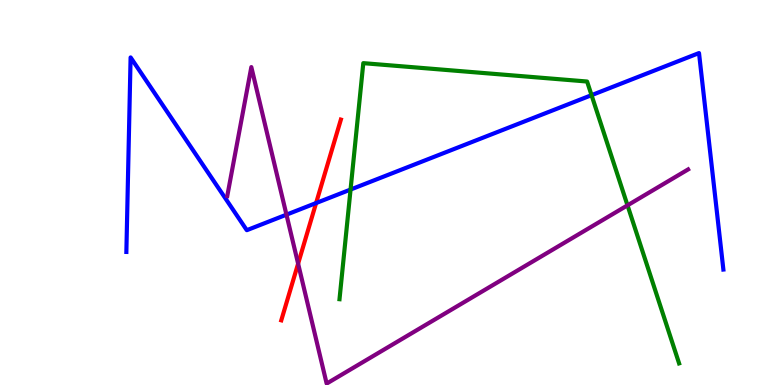[{'lines': ['blue', 'red'], 'intersections': [{'x': 4.08, 'y': 4.73}]}, {'lines': ['green', 'red'], 'intersections': []}, {'lines': ['purple', 'red'], 'intersections': [{'x': 3.85, 'y': 3.15}]}, {'lines': ['blue', 'green'], 'intersections': [{'x': 4.52, 'y': 5.08}, {'x': 7.63, 'y': 7.53}]}, {'lines': ['blue', 'purple'], 'intersections': [{'x': 3.7, 'y': 4.42}]}, {'lines': ['green', 'purple'], 'intersections': [{'x': 8.1, 'y': 4.67}]}]